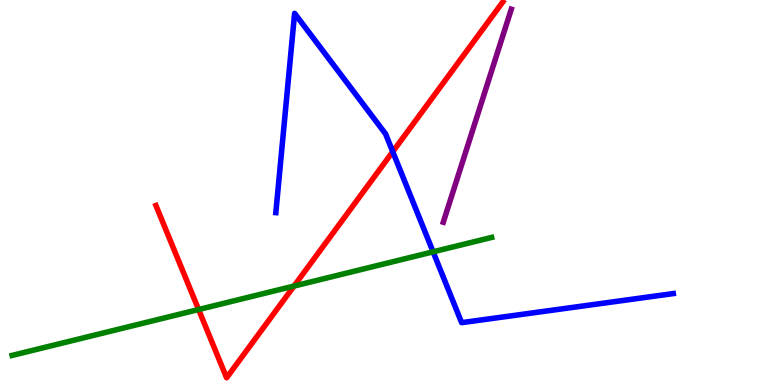[{'lines': ['blue', 'red'], 'intersections': [{'x': 5.07, 'y': 6.06}]}, {'lines': ['green', 'red'], 'intersections': [{'x': 2.56, 'y': 1.96}, {'x': 3.79, 'y': 2.57}]}, {'lines': ['purple', 'red'], 'intersections': []}, {'lines': ['blue', 'green'], 'intersections': [{'x': 5.59, 'y': 3.46}]}, {'lines': ['blue', 'purple'], 'intersections': []}, {'lines': ['green', 'purple'], 'intersections': []}]